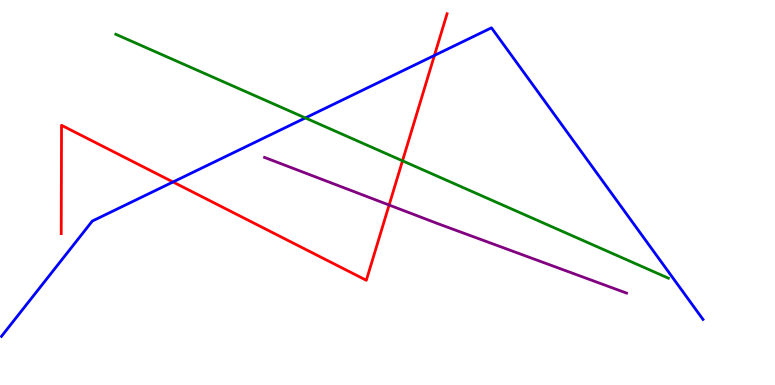[{'lines': ['blue', 'red'], 'intersections': [{'x': 2.23, 'y': 5.27}, {'x': 5.61, 'y': 8.56}]}, {'lines': ['green', 'red'], 'intersections': [{'x': 5.19, 'y': 5.82}]}, {'lines': ['purple', 'red'], 'intersections': [{'x': 5.02, 'y': 4.67}]}, {'lines': ['blue', 'green'], 'intersections': [{'x': 3.94, 'y': 6.94}]}, {'lines': ['blue', 'purple'], 'intersections': []}, {'lines': ['green', 'purple'], 'intersections': []}]